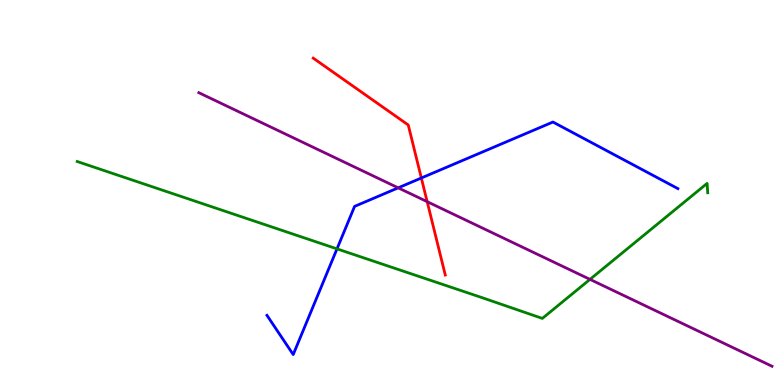[{'lines': ['blue', 'red'], 'intersections': [{'x': 5.44, 'y': 5.38}]}, {'lines': ['green', 'red'], 'intersections': []}, {'lines': ['purple', 'red'], 'intersections': [{'x': 5.51, 'y': 4.76}]}, {'lines': ['blue', 'green'], 'intersections': [{'x': 4.35, 'y': 3.54}]}, {'lines': ['blue', 'purple'], 'intersections': [{'x': 5.14, 'y': 5.12}]}, {'lines': ['green', 'purple'], 'intersections': [{'x': 7.61, 'y': 2.74}]}]